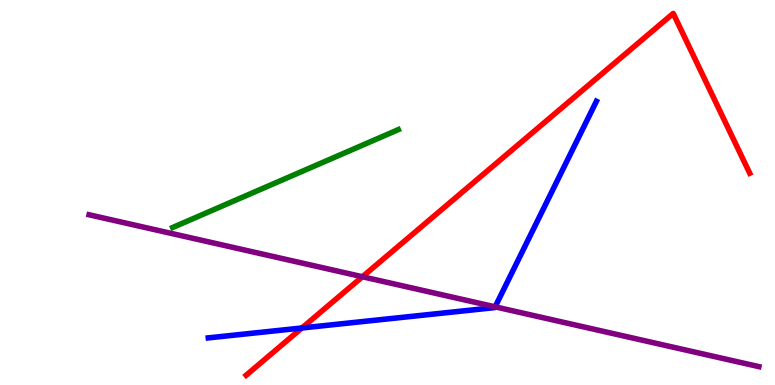[{'lines': ['blue', 'red'], 'intersections': [{'x': 3.9, 'y': 1.48}]}, {'lines': ['green', 'red'], 'intersections': []}, {'lines': ['purple', 'red'], 'intersections': [{'x': 4.68, 'y': 2.81}]}, {'lines': ['blue', 'green'], 'intersections': []}, {'lines': ['blue', 'purple'], 'intersections': [{'x': 6.39, 'y': 2.03}]}, {'lines': ['green', 'purple'], 'intersections': []}]